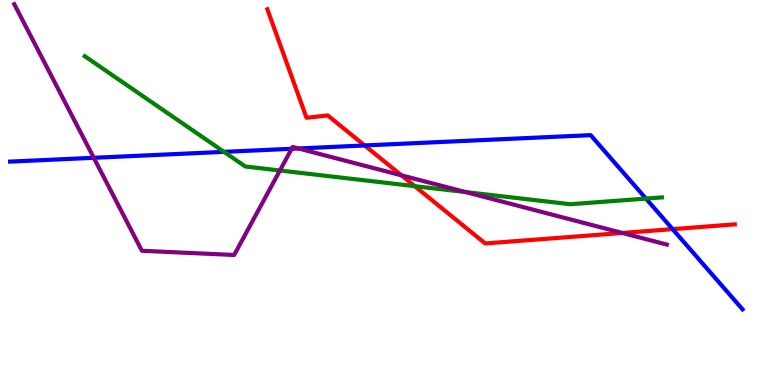[{'lines': ['blue', 'red'], 'intersections': [{'x': 4.71, 'y': 6.22}, {'x': 8.68, 'y': 4.05}]}, {'lines': ['green', 'red'], 'intersections': [{'x': 5.35, 'y': 5.16}]}, {'lines': ['purple', 'red'], 'intersections': [{'x': 5.18, 'y': 5.45}, {'x': 8.03, 'y': 3.95}]}, {'lines': ['blue', 'green'], 'intersections': [{'x': 2.89, 'y': 6.06}, {'x': 8.34, 'y': 4.84}]}, {'lines': ['blue', 'purple'], 'intersections': [{'x': 1.21, 'y': 5.9}, {'x': 3.76, 'y': 6.14}, {'x': 3.85, 'y': 6.14}]}, {'lines': ['green', 'purple'], 'intersections': [{'x': 3.61, 'y': 5.57}, {'x': 6.01, 'y': 5.01}]}]